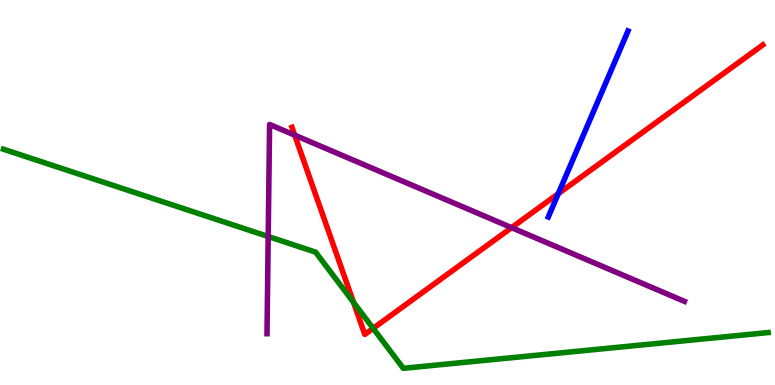[{'lines': ['blue', 'red'], 'intersections': [{'x': 7.2, 'y': 4.97}]}, {'lines': ['green', 'red'], 'intersections': [{'x': 4.56, 'y': 2.15}, {'x': 4.81, 'y': 1.47}]}, {'lines': ['purple', 'red'], 'intersections': [{'x': 3.8, 'y': 6.49}, {'x': 6.6, 'y': 4.09}]}, {'lines': ['blue', 'green'], 'intersections': []}, {'lines': ['blue', 'purple'], 'intersections': []}, {'lines': ['green', 'purple'], 'intersections': [{'x': 3.46, 'y': 3.86}]}]